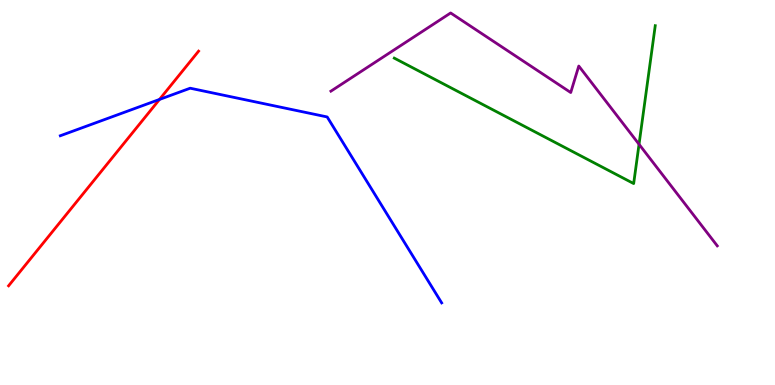[{'lines': ['blue', 'red'], 'intersections': [{'x': 2.06, 'y': 7.42}]}, {'lines': ['green', 'red'], 'intersections': []}, {'lines': ['purple', 'red'], 'intersections': []}, {'lines': ['blue', 'green'], 'intersections': []}, {'lines': ['blue', 'purple'], 'intersections': []}, {'lines': ['green', 'purple'], 'intersections': [{'x': 8.25, 'y': 6.25}]}]